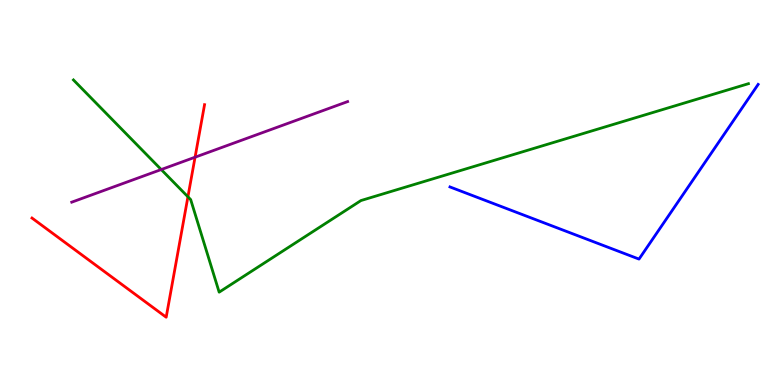[{'lines': ['blue', 'red'], 'intersections': []}, {'lines': ['green', 'red'], 'intersections': [{'x': 2.42, 'y': 4.89}]}, {'lines': ['purple', 'red'], 'intersections': [{'x': 2.52, 'y': 5.92}]}, {'lines': ['blue', 'green'], 'intersections': []}, {'lines': ['blue', 'purple'], 'intersections': []}, {'lines': ['green', 'purple'], 'intersections': [{'x': 2.08, 'y': 5.6}]}]